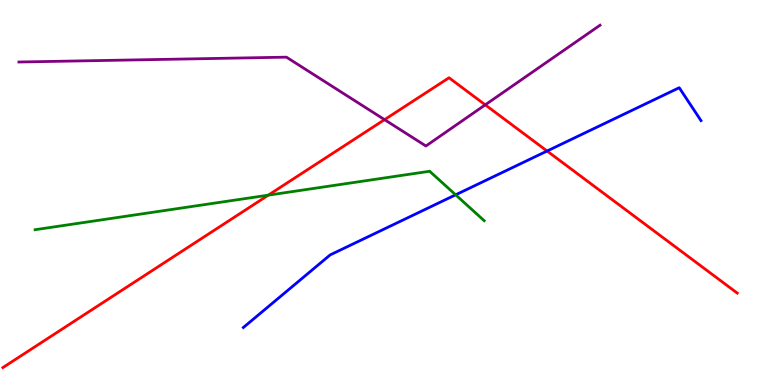[{'lines': ['blue', 'red'], 'intersections': [{'x': 7.06, 'y': 6.08}]}, {'lines': ['green', 'red'], 'intersections': [{'x': 3.46, 'y': 4.93}]}, {'lines': ['purple', 'red'], 'intersections': [{'x': 4.96, 'y': 6.89}, {'x': 6.26, 'y': 7.28}]}, {'lines': ['blue', 'green'], 'intersections': [{'x': 5.88, 'y': 4.94}]}, {'lines': ['blue', 'purple'], 'intersections': []}, {'lines': ['green', 'purple'], 'intersections': []}]